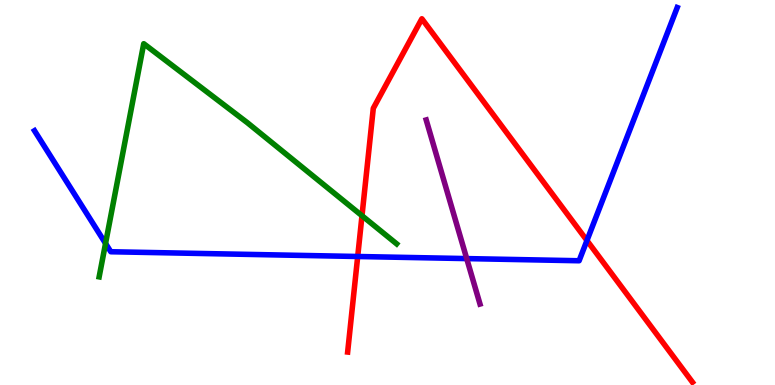[{'lines': ['blue', 'red'], 'intersections': [{'x': 4.62, 'y': 3.34}, {'x': 7.57, 'y': 3.75}]}, {'lines': ['green', 'red'], 'intersections': [{'x': 4.67, 'y': 4.4}]}, {'lines': ['purple', 'red'], 'intersections': []}, {'lines': ['blue', 'green'], 'intersections': [{'x': 1.36, 'y': 3.68}]}, {'lines': ['blue', 'purple'], 'intersections': [{'x': 6.02, 'y': 3.28}]}, {'lines': ['green', 'purple'], 'intersections': []}]